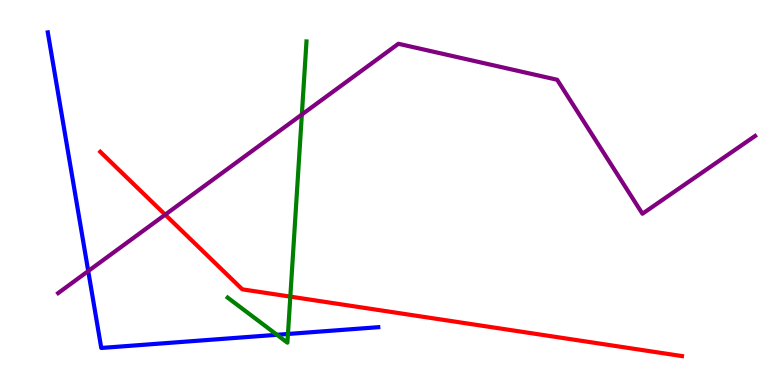[{'lines': ['blue', 'red'], 'intersections': []}, {'lines': ['green', 'red'], 'intersections': [{'x': 3.75, 'y': 2.3}]}, {'lines': ['purple', 'red'], 'intersections': [{'x': 2.13, 'y': 4.42}]}, {'lines': ['blue', 'green'], 'intersections': [{'x': 3.57, 'y': 1.3}, {'x': 3.72, 'y': 1.33}]}, {'lines': ['blue', 'purple'], 'intersections': [{'x': 1.14, 'y': 2.96}]}, {'lines': ['green', 'purple'], 'intersections': [{'x': 3.89, 'y': 7.03}]}]